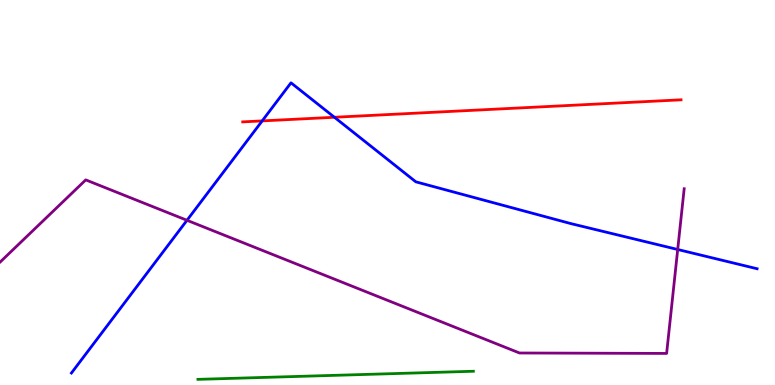[{'lines': ['blue', 'red'], 'intersections': [{'x': 3.38, 'y': 6.86}, {'x': 4.32, 'y': 6.95}]}, {'lines': ['green', 'red'], 'intersections': []}, {'lines': ['purple', 'red'], 'intersections': []}, {'lines': ['blue', 'green'], 'intersections': []}, {'lines': ['blue', 'purple'], 'intersections': [{'x': 2.41, 'y': 4.28}, {'x': 8.74, 'y': 3.52}]}, {'lines': ['green', 'purple'], 'intersections': []}]